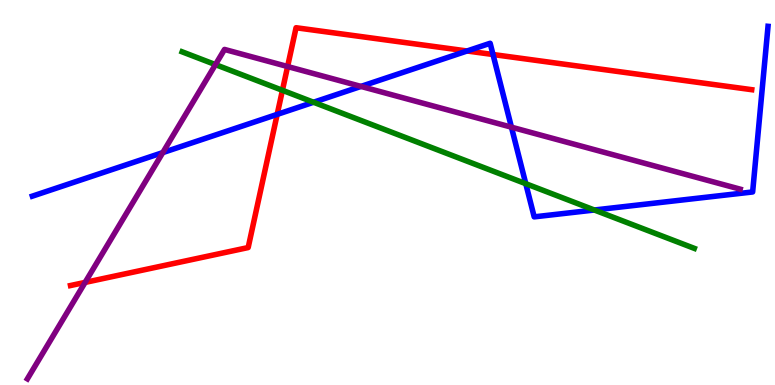[{'lines': ['blue', 'red'], 'intersections': [{'x': 3.58, 'y': 7.03}, {'x': 6.03, 'y': 8.68}, {'x': 6.36, 'y': 8.58}]}, {'lines': ['green', 'red'], 'intersections': [{'x': 3.64, 'y': 7.65}]}, {'lines': ['purple', 'red'], 'intersections': [{'x': 1.1, 'y': 2.66}, {'x': 3.71, 'y': 8.27}]}, {'lines': ['blue', 'green'], 'intersections': [{'x': 4.05, 'y': 7.34}, {'x': 6.78, 'y': 5.23}, {'x': 7.67, 'y': 4.55}]}, {'lines': ['blue', 'purple'], 'intersections': [{'x': 2.1, 'y': 6.04}, {'x': 4.66, 'y': 7.76}, {'x': 6.6, 'y': 6.7}]}, {'lines': ['green', 'purple'], 'intersections': [{'x': 2.78, 'y': 8.32}]}]